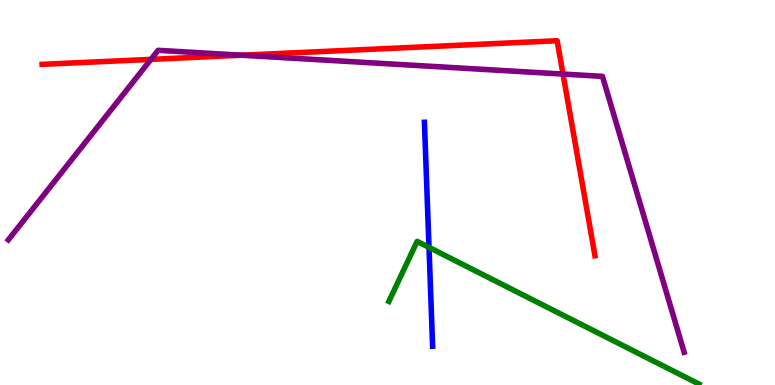[{'lines': ['blue', 'red'], 'intersections': []}, {'lines': ['green', 'red'], 'intersections': []}, {'lines': ['purple', 'red'], 'intersections': [{'x': 1.95, 'y': 8.46}, {'x': 3.12, 'y': 8.57}, {'x': 7.26, 'y': 8.08}]}, {'lines': ['blue', 'green'], 'intersections': [{'x': 5.54, 'y': 3.57}]}, {'lines': ['blue', 'purple'], 'intersections': []}, {'lines': ['green', 'purple'], 'intersections': []}]